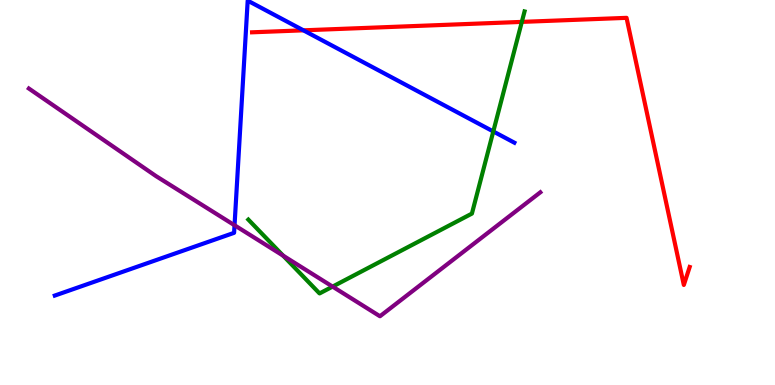[{'lines': ['blue', 'red'], 'intersections': [{'x': 3.92, 'y': 9.21}]}, {'lines': ['green', 'red'], 'intersections': [{'x': 6.73, 'y': 9.43}]}, {'lines': ['purple', 'red'], 'intersections': []}, {'lines': ['blue', 'green'], 'intersections': [{'x': 6.37, 'y': 6.59}]}, {'lines': ['blue', 'purple'], 'intersections': [{'x': 3.03, 'y': 4.15}]}, {'lines': ['green', 'purple'], 'intersections': [{'x': 3.65, 'y': 3.36}, {'x': 4.29, 'y': 2.56}]}]